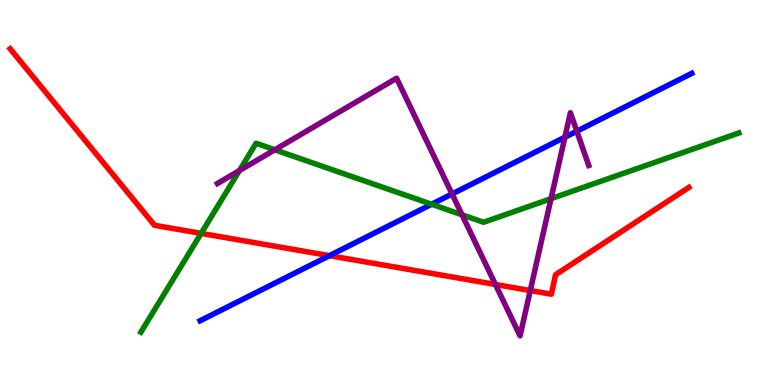[{'lines': ['blue', 'red'], 'intersections': [{'x': 4.25, 'y': 3.36}]}, {'lines': ['green', 'red'], 'intersections': [{'x': 2.6, 'y': 3.94}]}, {'lines': ['purple', 'red'], 'intersections': [{'x': 6.39, 'y': 2.61}, {'x': 6.84, 'y': 2.45}]}, {'lines': ['blue', 'green'], 'intersections': [{'x': 5.57, 'y': 4.69}]}, {'lines': ['blue', 'purple'], 'intersections': [{'x': 5.83, 'y': 4.96}, {'x': 7.29, 'y': 6.44}, {'x': 7.44, 'y': 6.59}]}, {'lines': ['green', 'purple'], 'intersections': [{'x': 3.09, 'y': 5.57}, {'x': 3.55, 'y': 6.11}, {'x': 5.96, 'y': 4.42}, {'x': 7.11, 'y': 4.84}]}]